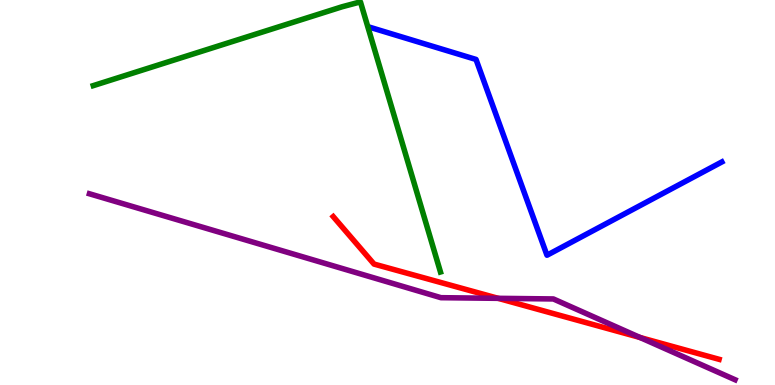[{'lines': ['blue', 'red'], 'intersections': []}, {'lines': ['green', 'red'], 'intersections': []}, {'lines': ['purple', 'red'], 'intersections': [{'x': 6.43, 'y': 2.25}, {'x': 8.26, 'y': 1.23}]}, {'lines': ['blue', 'green'], 'intersections': []}, {'lines': ['blue', 'purple'], 'intersections': []}, {'lines': ['green', 'purple'], 'intersections': []}]